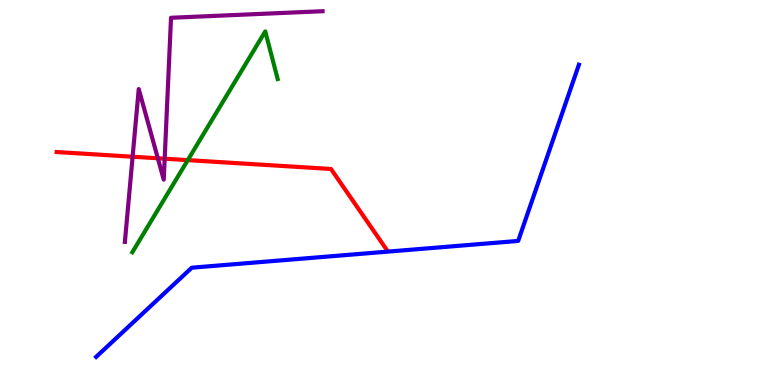[{'lines': ['blue', 'red'], 'intersections': []}, {'lines': ['green', 'red'], 'intersections': [{'x': 2.42, 'y': 5.84}]}, {'lines': ['purple', 'red'], 'intersections': [{'x': 1.71, 'y': 5.93}, {'x': 2.04, 'y': 5.89}, {'x': 2.12, 'y': 5.88}]}, {'lines': ['blue', 'green'], 'intersections': []}, {'lines': ['blue', 'purple'], 'intersections': []}, {'lines': ['green', 'purple'], 'intersections': []}]